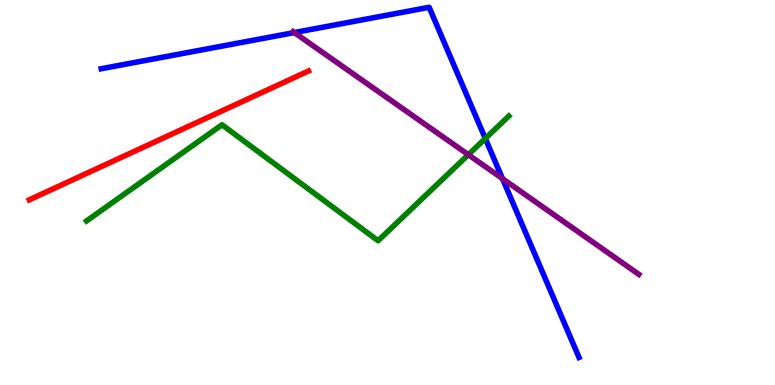[{'lines': ['blue', 'red'], 'intersections': []}, {'lines': ['green', 'red'], 'intersections': []}, {'lines': ['purple', 'red'], 'intersections': []}, {'lines': ['blue', 'green'], 'intersections': [{'x': 6.26, 'y': 6.4}]}, {'lines': ['blue', 'purple'], 'intersections': [{'x': 3.8, 'y': 9.15}, {'x': 6.48, 'y': 5.36}]}, {'lines': ['green', 'purple'], 'intersections': [{'x': 6.04, 'y': 5.98}]}]